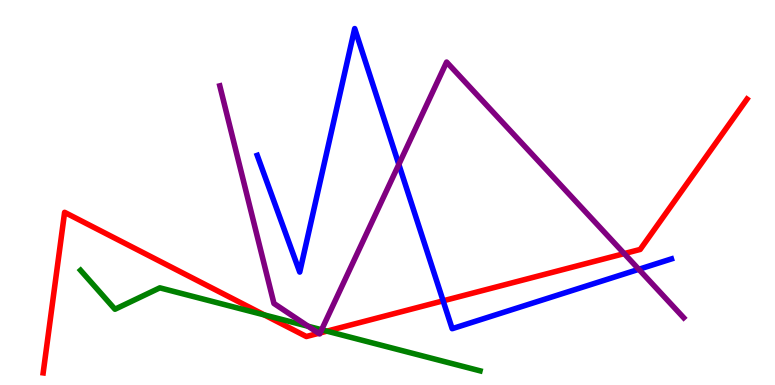[{'lines': ['blue', 'red'], 'intersections': [{'x': 5.72, 'y': 2.19}]}, {'lines': ['green', 'red'], 'intersections': [{'x': 3.41, 'y': 1.82}, {'x': 4.22, 'y': 1.4}]}, {'lines': ['purple', 'red'], 'intersections': [{'x': 4.11, 'y': 1.34}, {'x': 4.13, 'y': 1.35}, {'x': 8.05, 'y': 3.41}]}, {'lines': ['blue', 'green'], 'intersections': []}, {'lines': ['blue', 'purple'], 'intersections': [{'x': 5.15, 'y': 5.73}, {'x': 8.24, 'y': 3.01}]}, {'lines': ['green', 'purple'], 'intersections': [{'x': 3.98, 'y': 1.53}, {'x': 4.15, 'y': 1.43}]}]